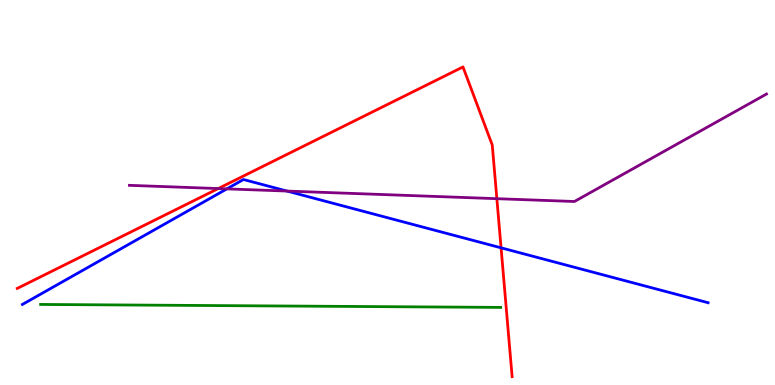[{'lines': ['blue', 'red'], 'intersections': [{'x': 6.47, 'y': 3.56}]}, {'lines': ['green', 'red'], 'intersections': []}, {'lines': ['purple', 'red'], 'intersections': [{'x': 2.82, 'y': 5.1}, {'x': 6.41, 'y': 4.84}]}, {'lines': ['blue', 'green'], 'intersections': []}, {'lines': ['blue', 'purple'], 'intersections': [{'x': 2.93, 'y': 5.09}, {'x': 3.7, 'y': 5.04}]}, {'lines': ['green', 'purple'], 'intersections': []}]